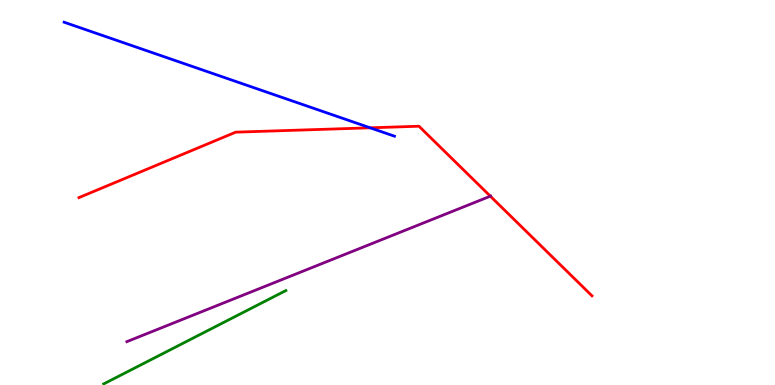[{'lines': ['blue', 'red'], 'intersections': [{'x': 4.78, 'y': 6.68}]}, {'lines': ['green', 'red'], 'intersections': []}, {'lines': ['purple', 'red'], 'intersections': [{'x': 6.33, 'y': 4.9}]}, {'lines': ['blue', 'green'], 'intersections': []}, {'lines': ['blue', 'purple'], 'intersections': []}, {'lines': ['green', 'purple'], 'intersections': []}]